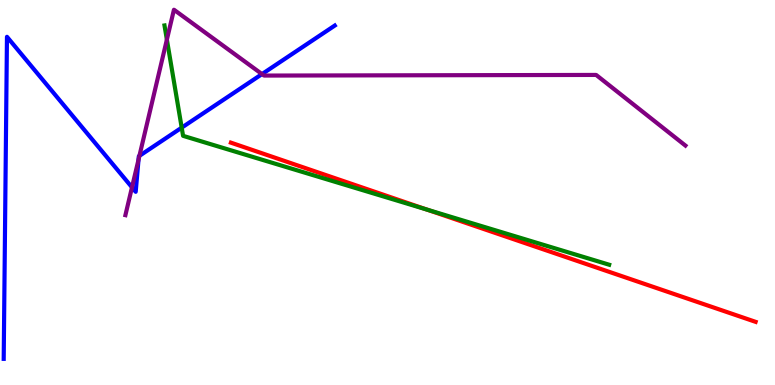[{'lines': ['blue', 'red'], 'intersections': []}, {'lines': ['green', 'red'], 'intersections': [{'x': 5.51, 'y': 4.56}]}, {'lines': ['purple', 'red'], 'intersections': []}, {'lines': ['blue', 'green'], 'intersections': [{'x': 2.34, 'y': 6.68}]}, {'lines': ['blue', 'purple'], 'intersections': [{'x': 1.7, 'y': 5.13}, {'x': 1.79, 'y': 5.85}, {'x': 1.8, 'y': 5.95}, {'x': 3.38, 'y': 8.08}]}, {'lines': ['green', 'purple'], 'intersections': [{'x': 2.15, 'y': 8.97}]}]